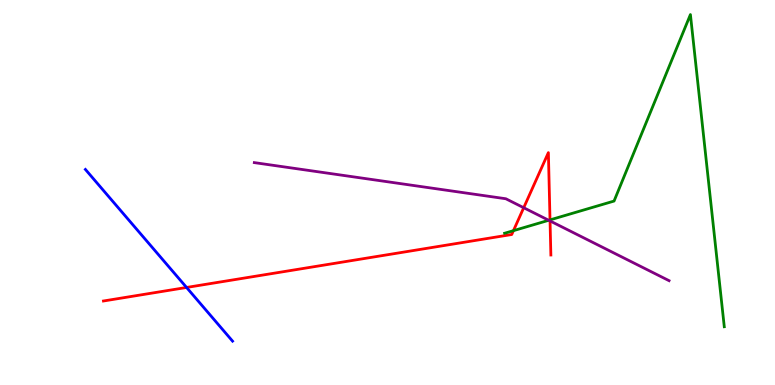[{'lines': ['blue', 'red'], 'intersections': [{'x': 2.41, 'y': 2.53}]}, {'lines': ['green', 'red'], 'intersections': [{'x': 6.63, 'y': 4.01}, {'x': 7.1, 'y': 4.29}]}, {'lines': ['purple', 'red'], 'intersections': [{'x': 6.76, 'y': 4.6}, {'x': 7.1, 'y': 4.26}]}, {'lines': ['blue', 'green'], 'intersections': []}, {'lines': ['blue', 'purple'], 'intersections': []}, {'lines': ['green', 'purple'], 'intersections': [{'x': 7.08, 'y': 4.28}]}]